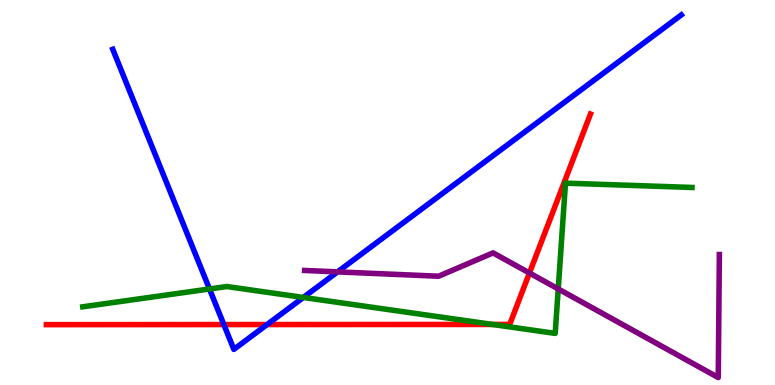[{'lines': ['blue', 'red'], 'intersections': [{'x': 2.89, 'y': 1.57}, {'x': 3.45, 'y': 1.57}]}, {'lines': ['green', 'red'], 'intersections': [{'x': 6.35, 'y': 1.57}]}, {'lines': ['purple', 'red'], 'intersections': [{'x': 6.83, 'y': 2.91}]}, {'lines': ['blue', 'green'], 'intersections': [{'x': 2.7, 'y': 2.49}, {'x': 3.91, 'y': 2.27}]}, {'lines': ['blue', 'purple'], 'intersections': [{'x': 4.36, 'y': 2.94}]}, {'lines': ['green', 'purple'], 'intersections': [{'x': 7.2, 'y': 2.49}]}]